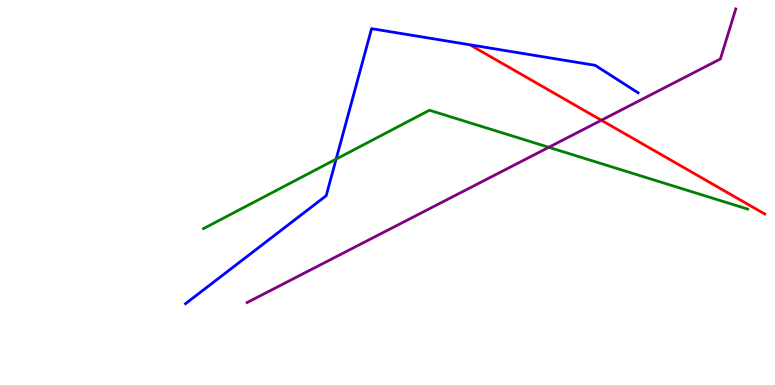[{'lines': ['blue', 'red'], 'intersections': []}, {'lines': ['green', 'red'], 'intersections': []}, {'lines': ['purple', 'red'], 'intersections': [{'x': 7.76, 'y': 6.88}]}, {'lines': ['blue', 'green'], 'intersections': [{'x': 4.34, 'y': 5.87}]}, {'lines': ['blue', 'purple'], 'intersections': []}, {'lines': ['green', 'purple'], 'intersections': [{'x': 7.08, 'y': 6.17}]}]